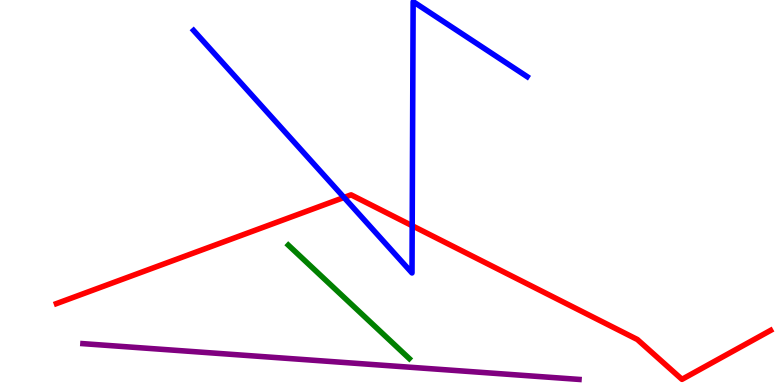[{'lines': ['blue', 'red'], 'intersections': [{'x': 4.44, 'y': 4.87}, {'x': 5.32, 'y': 4.14}]}, {'lines': ['green', 'red'], 'intersections': []}, {'lines': ['purple', 'red'], 'intersections': []}, {'lines': ['blue', 'green'], 'intersections': []}, {'lines': ['blue', 'purple'], 'intersections': []}, {'lines': ['green', 'purple'], 'intersections': []}]